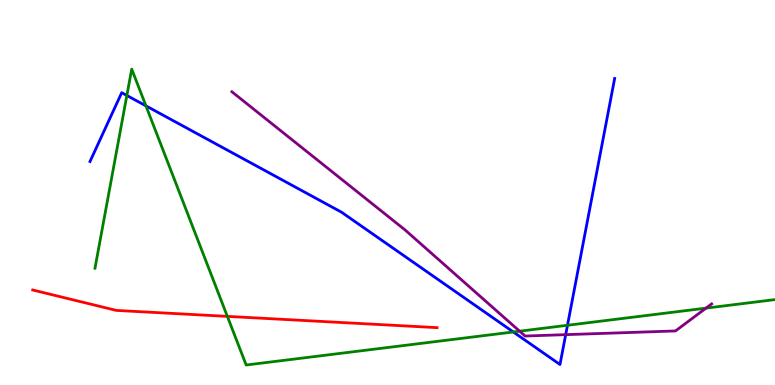[{'lines': ['blue', 'red'], 'intersections': []}, {'lines': ['green', 'red'], 'intersections': [{'x': 2.93, 'y': 1.78}]}, {'lines': ['purple', 'red'], 'intersections': []}, {'lines': ['blue', 'green'], 'intersections': [{'x': 1.64, 'y': 7.52}, {'x': 1.88, 'y': 7.25}, {'x': 6.62, 'y': 1.38}, {'x': 7.32, 'y': 1.55}]}, {'lines': ['blue', 'purple'], 'intersections': [{'x': 7.3, 'y': 1.31}]}, {'lines': ['green', 'purple'], 'intersections': [{'x': 6.7, 'y': 1.4}, {'x': 9.11, 'y': 2.0}]}]